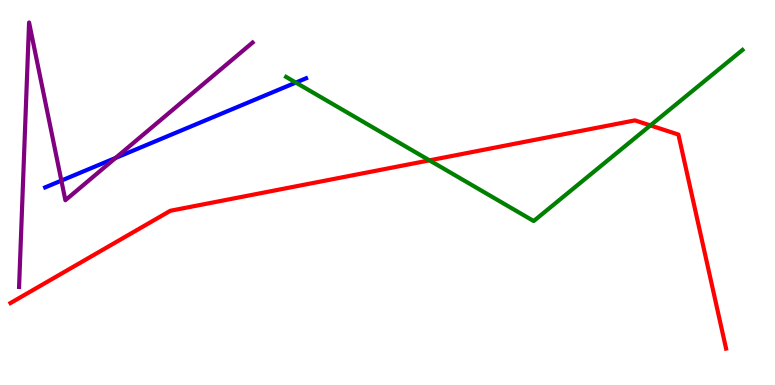[{'lines': ['blue', 'red'], 'intersections': []}, {'lines': ['green', 'red'], 'intersections': [{'x': 5.54, 'y': 5.83}, {'x': 8.39, 'y': 6.74}]}, {'lines': ['purple', 'red'], 'intersections': []}, {'lines': ['blue', 'green'], 'intersections': [{'x': 3.82, 'y': 7.86}]}, {'lines': ['blue', 'purple'], 'intersections': [{'x': 0.792, 'y': 5.31}, {'x': 1.49, 'y': 5.9}]}, {'lines': ['green', 'purple'], 'intersections': []}]